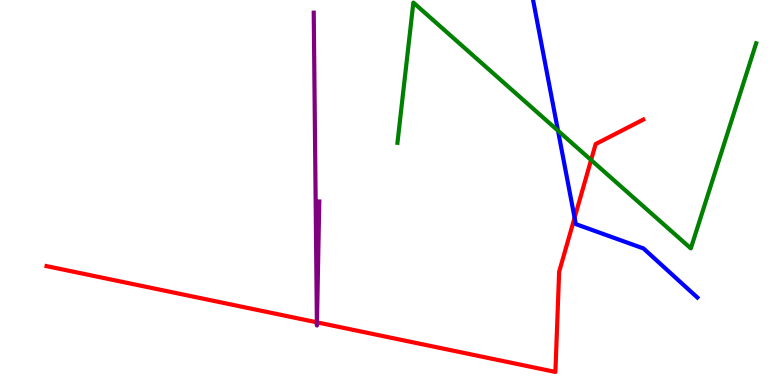[{'lines': ['blue', 'red'], 'intersections': [{'x': 7.41, 'y': 4.34}]}, {'lines': ['green', 'red'], 'intersections': [{'x': 7.63, 'y': 5.84}]}, {'lines': ['purple', 'red'], 'intersections': [{'x': 4.09, 'y': 1.63}, {'x': 4.09, 'y': 1.63}]}, {'lines': ['blue', 'green'], 'intersections': [{'x': 7.2, 'y': 6.6}]}, {'lines': ['blue', 'purple'], 'intersections': []}, {'lines': ['green', 'purple'], 'intersections': []}]